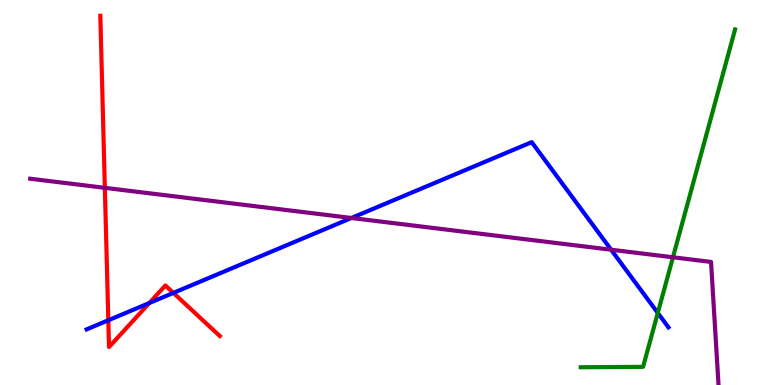[{'lines': ['blue', 'red'], 'intersections': [{'x': 1.4, 'y': 1.68}, {'x': 1.93, 'y': 2.13}, {'x': 2.24, 'y': 2.39}]}, {'lines': ['green', 'red'], 'intersections': []}, {'lines': ['purple', 'red'], 'intersections': [{'x': 1.35, 'y': 5.12}]}, {'lines': ['blue', 'green'], 'intersections': [{'x': 8.49, 'y': 1.87}]}, {'lines': ['blue', 'purple'], 'intersections': [{'x': 4.53, 'y': 4.34}, {'x': 7.89, 'y': 3.51}]}, {'lines': ['green', 'purple'], 'intersections': [{'x': 8.68, 'y': 3.32}]}]